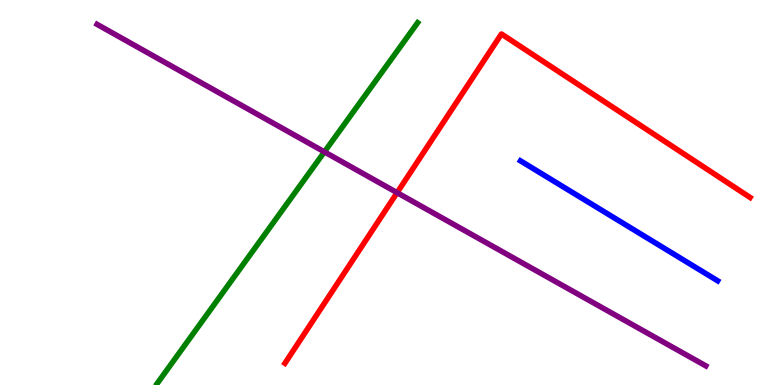[{'lines': ['blue', 'red'], 'intersections': []}, {'lines': ['green', 'red'], 'intersections': []}, {'lines': ['purple', 'red'], 'intersections': [{'x': 5.12, 'y': 5.0}]}, {'lines': ['blue', 'green'], 'intersections': []}, {'lines': ['blue', 'purple'], 'intersections': []}, {'lines': ['green', 'purple'], 'intersections': [{'x': 4.19, 'y': 6.06}]}]